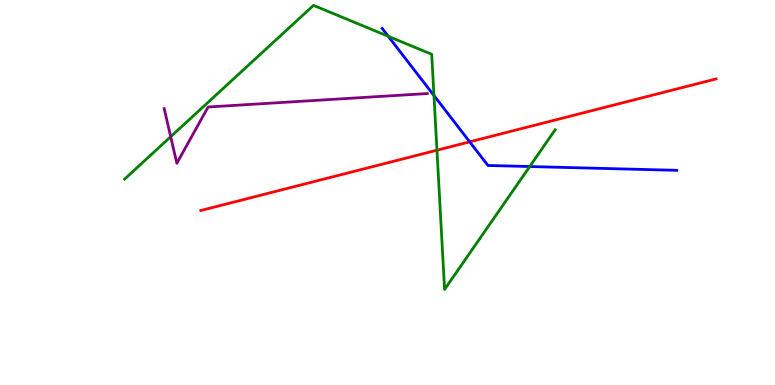[{'lines': ['blue', 'red'], 'intersections': [{'x': 6.06, 'y': 6.32}]}, {'lines': ['green', 'red'], 'intersections': [{'x': 5.64, 'y': 6.1}]}, {'lines': ['purple', 'red'], 'intersections': []}, {'lines': ['blue', 'green'], 'intersections': [{'x': 5.01, 'y': 9.06}, {'x': 5.6, 'y': 7.52}, {'x': 6.83, 'y': 5.67}]}, {'lines': ['blue', 'purple'], 'intersections': []}, {'lines': ['green', 'purple'], 'intersections': [{'x': 2.2, 'y': 6.45}]}]